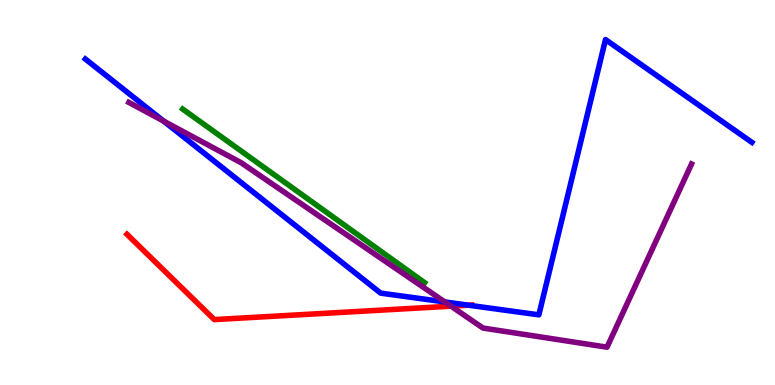[{'lines': ['blue', 'red'], 'intersections': [{'x': 6.05, 'y': 2.07}]}, {'lines': ['green', 'red'], 'intersections': []}, {'lines': ['purple', 'red'], 'intersections': [{'x': 5.82, 'y': 2.05}]}, {'lines': ['blue', 'green'], 'intersections': []}, {'lines': ['blue', 'purple'], 'intersections': [{'x': 2.11, 'y': 6.85}, {'x': 5.74, 'y': 2.16}]}, {'lines': ['green', 'purple'], 'intersections': []}]